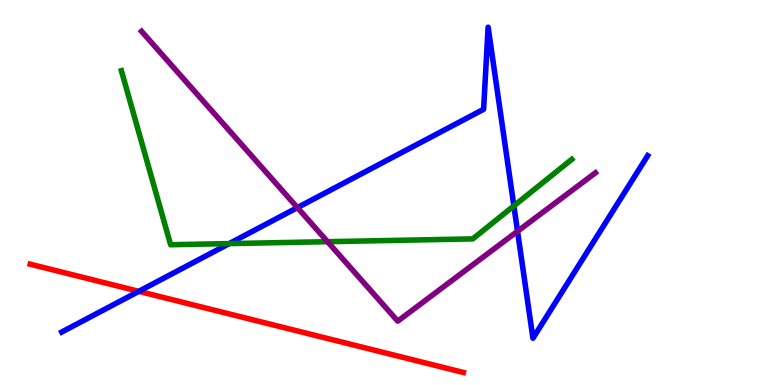[{'lines': ['blue', 'red'], 'intersections': [{'x': 1.79, 'y': 2.43}]}, {'lines': ['green', 'red'], 'intersections': []}, {'lines': ['purple', 'red'], 'intersections': []}, {'lines': ['blue', 'green'], 'intersections': [{'x': 2.96, 'y': 3.67}, {'x': 6.63, 'y': 4.65}]}, {'lines': ['blue', 'purple'], 'intersections': [{'x': 3.84, 'y': 4.61}, {'x': 6.68, 'y': 3.99}]}, {'lines': ['green', 'purple'], 'intersections': [{'x': 4.23, 'y': 3.72}]}]